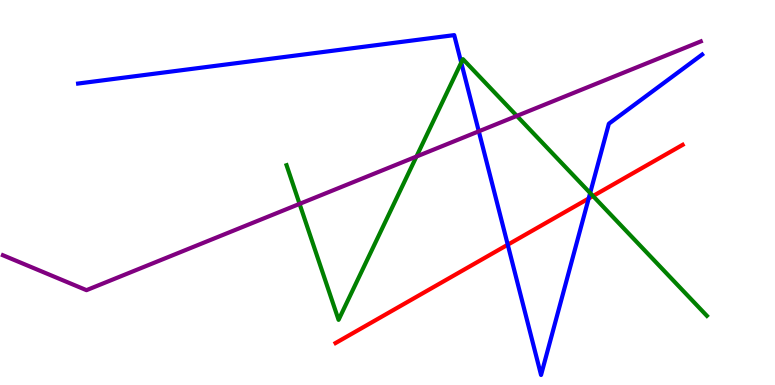[{'lines': ['blue', 'red'], 'intersections': [{'x': 6.55, 'y': 3.64}, {'x': 7.6, 'y': 4.84}]}, {'lines': ['green', 'red'], 'intersections': [{'x': 7.65, 'y': 4.91}]}, {'lines': ['purple', 'red'], 'intersections': []}, {'lines': ['blue', 'green'], 'intersections': [{'x': 5.95, 'y': 8.37}, {'x': 7.61, 'y': 4.99}]}, {'lines': ['blue', 'purple'], 'intersections': [{'x': 6.18, 'y': 6.59}]}, {'lines': ['green', 'purple'], 'intersections': [{'x': 3.87, 'y': 4.7}, {'x': 5.37, 'y': 5.93}, {'x': 6.67, 'y': 6.99}]}]